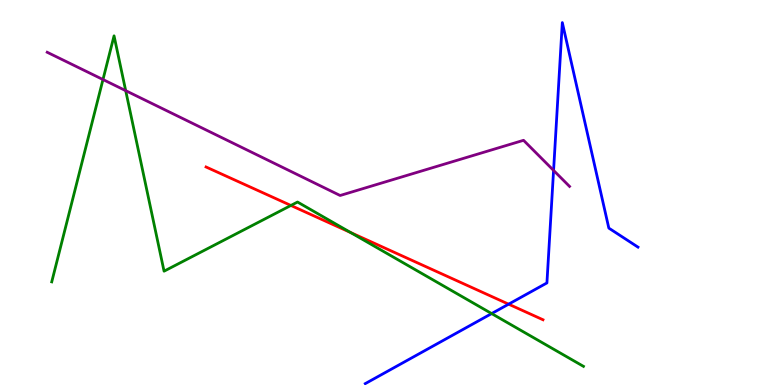[{'lines': ['blue', 'red'], 'intersections': [{'x': 6.56, 'y': 2.1}]}, {'lines': ['green', 'red'], 'intersections': [{'x': 3.75, 'y': 4.66}, {'x': 4.52, 'y': 3.96}]}, {'lines': ['purple', 'red'], 'intersections': []}, {'lines': ['blue', 'green'], 'intersections': [{'x': 6.34, 'y': 1.86}]}, {'lines': ['blue', 'purple'], 'intersections': [{'x': 7.14, 'y': 5.57}]}, {'lines': ['green', 'purple'], 'intersections': [{'x': 1.33, 'y': 7.93}, {'x': 1.62, 'y': 7.65}]}]